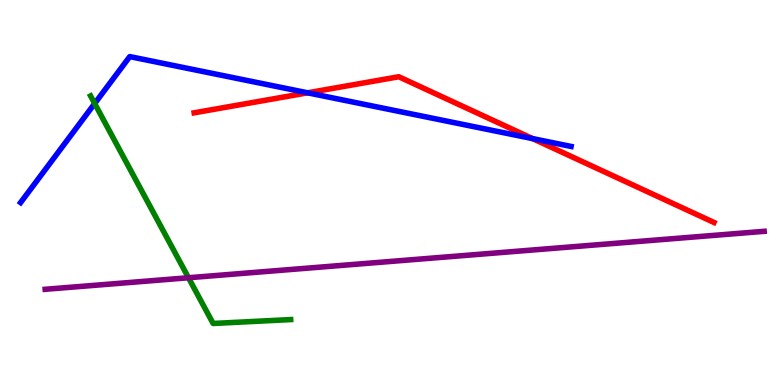[{'lines': ['blue', 'red'], 'intersections': [{'x': 3.97, 'y': 7.59}, {'x': 6.87, 'y': 6.4}]}, {'lines': ['green', 'red'], 'intersections': []}, {'lines': ['purple', 'red'], 'intersections': []}, {'lines': ['blue', 'green'], 'intersections': [{'x': 1.22, 'y': 7.31}]}, {'lines': ['blue', 'purple'], 'intersections': []}, {'lines': ['green', 'purple'], 'intersections': [{'x': 2.43, 'y': 2.79}]}]